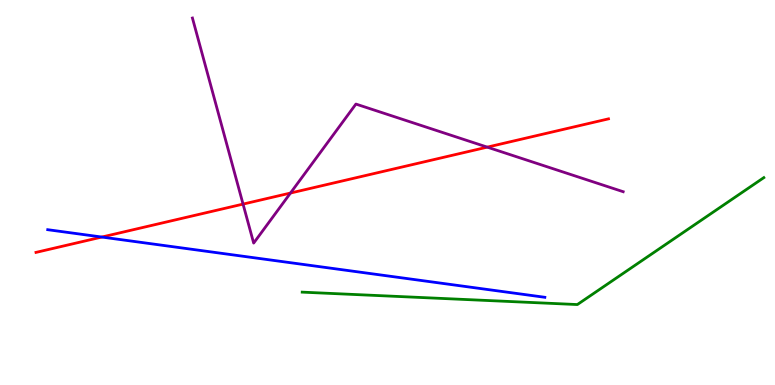[{'lines': ['blue', 'red'], 'intersections': [{'x': 1.31, 'y': 3.84}]}, {'lines': ['green', 'red'], 'intersections': []}, {'lines': ['purple', 'red'], 'intersections': [{'x': 3.14, 'y': 4.7}, {'x': 3.75, 'y': 4.99}, {'x': 6.29, 'y': 6.18}]}, {'lines': ['blue', 'green'], 'intersections': []}, {'lines': ['blue', 'purple'], 'intersections': []}, {'lines': ['green', 'purple'], 'intersections': []}]